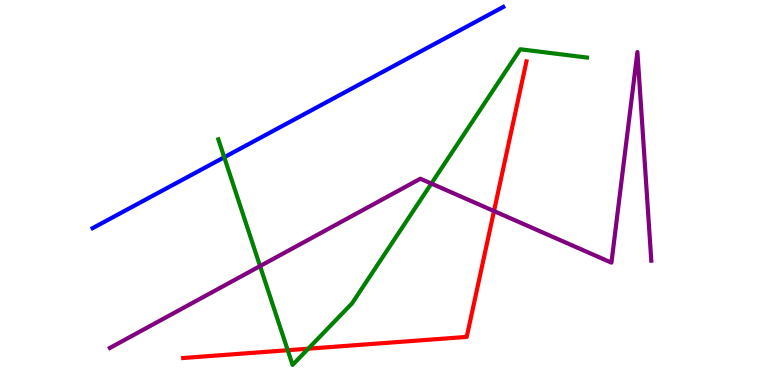[{'lines': ['blue', 'red'], 'intersections': []}, {'lines': ['green', 'red'], 'intersections': [{'x': 3.71, 'y': 0.903}, {'x': 3.98, 'y': 0.943}]}, {'lines': ['purple', 'red'], 'intersections': [{'x': 6.37, 'y': 4.52}]}, {'lines': ['blue', 'green'], 'intersections': [{'x': 2.89, 'y': 5.92}]}, {'lines': ['blue', 'purple'], 'intersections': []}, {'lines': ['green', 'purple'], 'intersections': [{'x': 3.36, 'y': 3.09}, {'x': 5.57, 'y': 5.23}]}]